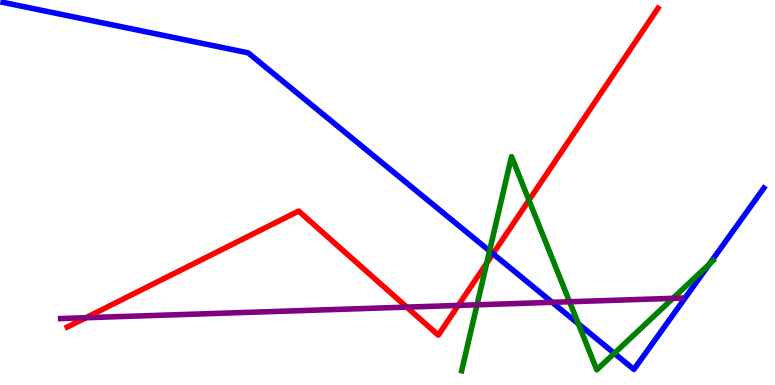[{'lines': ['blue', 'red'], 'intersections': [{'x': 6.36, 'y': 3.41}]}, {'lines': ['green', 'red'], 'intersections': [{'x': 6.28, 'y': 3.17}, {'x': 6.83, 'y': 4.8}]}, {'lines': ['purple', 'red'], 'intersections': [{'x': 1.11, 'y': 1.75}, {'x': 5.25, 'y': 2.02}, {'x': 5.91, 'y': 2.07}]}, {'lines': ['blue', 'green'], 'intersections': [{'x': 6.32, 'y': 3.48}, {'x': 7.46, 'y': 1.59}, {'x': 7.93, 'y': 0.823}, {'x': 9.15, 'y': 3.14}]}, {'lines': ['blue', 'purple'], 'intersections': [{'x': 7.13, 'y': 2.15}]}, {'lines': ['green', 'purple'], 'intersections': [{'x': 6.16, 'y': 2.08}, {'x': 7.35, 'y': 2.16}, {'x': 8.68, 'y': 2.25}]}]